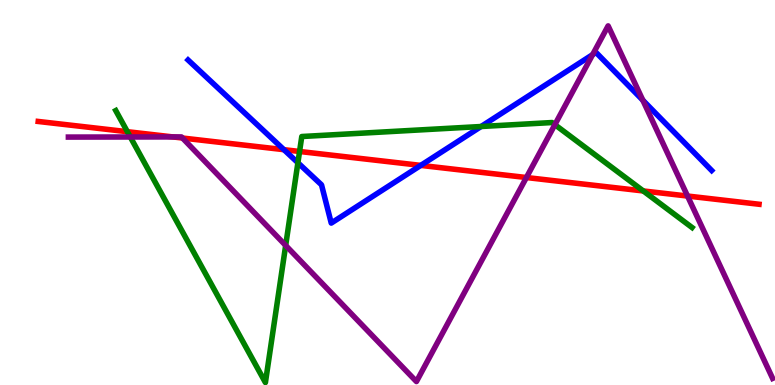[{'lines': ['blue', 'red'], 'intersections': [{'x': 3.66, 'y': 6.11}, {'x': 5.43, 'y': 5.7}]}, {'lines': ['green', 'red'], 'intersections': [{'x': 1.64, 'y': 6.58}, {'x': 3.87, 'y': 6.07}, {'x': 8.3, 'y': 5.04}]}, {'lines': ['purple', 'red'], 'intersections': [{'x': 2.23, 'y': 6.44}, {'x': 2.35, 'y': 6.41}, {'x': 6.79, 'y': 5.39}, {'x': 8.87, 'y': 4.91}]}, {'lines': ['blue', 'green'], 'intersections': [{'x': 3.84, 'y': 5.77}, {'x': 6.21, 'y': 6.71}]}, {'lines': ['blue', 'purple'], 'intersections': [{'x': 7.65, 'y': 8.58}, {'x': 8.29, 'y': 7.4}]}, {'lines': ['green', 'purple'], 'intersections': [{'x': 1.68, 'y': 6.44}, {'x': 3.69, 'y': 3.63}, {'x': 7.16, 'y': 6.76}]}]